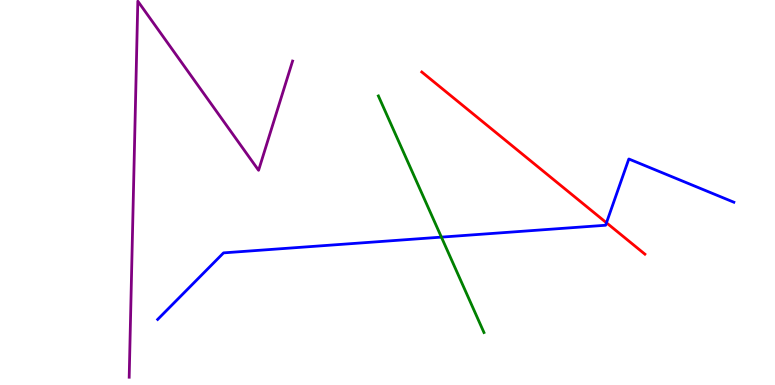[{'lines': ['blue', 'red'], 'intersections': [{'x': 7.83, 'y': 4.21}]}, {'lines': ['green', 'red'], 'intersections': []}, {'lines': ['purple', 'red'], 'intersections': []}, {'lines': ['blue', 'green'], 'intersections': [{'x': 5.7, 'y': 3.84}]}, {'lines': ['blue', 'purple'], 'intersections': []}, {'lines': ['green', 'purple'], 'intersections': []}]